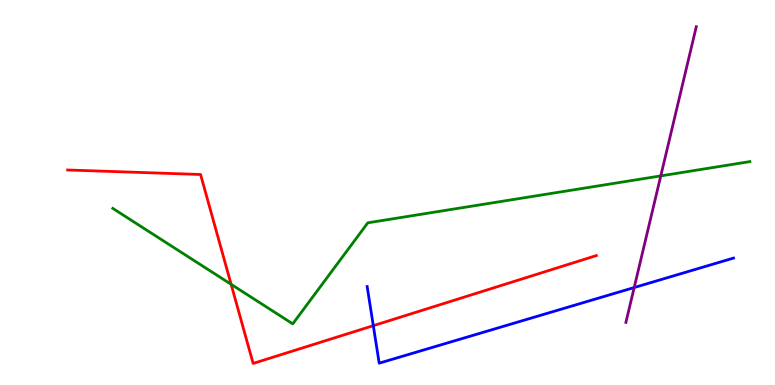[{'lines': ['blue', 'red'], 'intersections': [{'x': 4.82, 'y': 1.54}]}, {'lines': ['green', 'red'], 'intersections': [{'x': 2.98, 'y': 2.62}]}, {'lines': ['purple', 'red'], 'intersections': []}, {'lines': ['blue', 'green'], 'intersections': []}, {'lines': ['blue', 'purple'], 'intersections': [{'x': 8.18, 'y': 2.53}]}, {'lines': ['green', 'purple'], 'intersections': [{'x': 8.53, 'y': 5.43}]}]